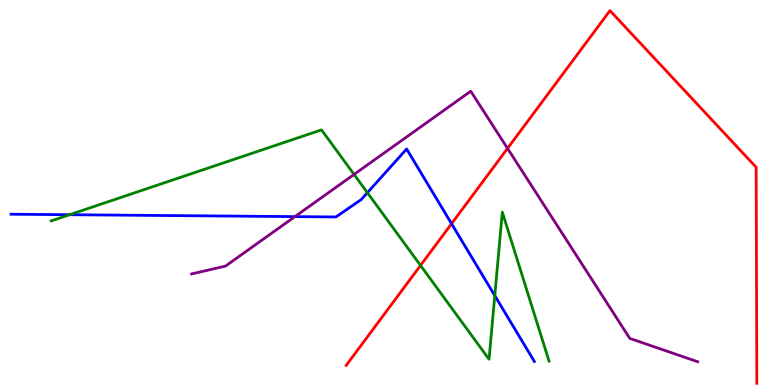[{'lines': ['blue', 'red'], 'intersections': [{'x': 5.83, 'y': 4.19}]}, {'lines': ['green', 'red'], 'intersections': [{'x': 5.43, 'y': 3.11}]}, {'lines': ['purple', 'red'], 'intersections': [{'x': 6.55, 'y': 6.15}]}, {'lines': ['blue', 'green'], 'intersections': [{'x': 0.898, 'y': 4.42}, {'x': 4.74, 'y': 4.99}, {'x': 6.38, 'y': 2.32}]}, {'lines': ['blue', 'purple'], 'intersections': [{'x': 3.81, 'y': 4.37}]}, {'lines': ['green', 'purple'], 'intersections': [{'x': 4.57, 'y': 5.47}]}]